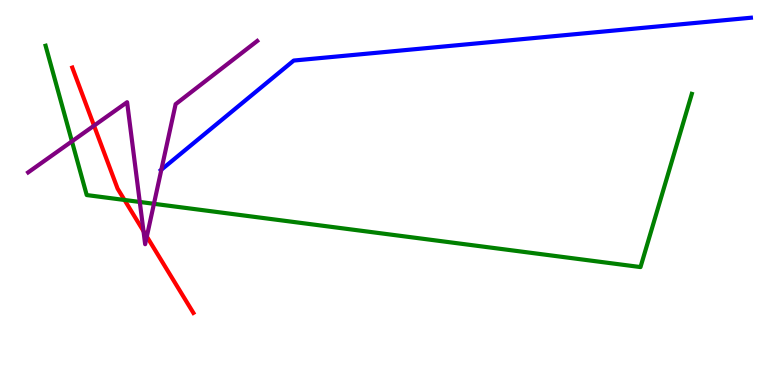[{'lines': ['blue', 'red'], 'intersections': []}, {'lines': ['green', 'red'], 'intersections': [{'x': 1.61, 'y': 4.81}]}, {'lines': ['purple', 'red'], 'intersections': [{'x': 1.21, 'y': 6.74}, {'x': 1.85, 'y': 4.0}, {'x': 1.89, 'y': 3.86}]}, {'lines': ['blue', 'green'], 'intersections': []}, {'lines': ['blue', 'purple'], 'intersections': [{'x': 2.08, 'y': 5.59}]}, {'lines': ['green', 'purple'], 'intersections': [{'x': 0.928, 'y': 6.33}, {'x': 1.8, 'y': 4.75}, {'x': 1.99, 'y': 4.71}]}]